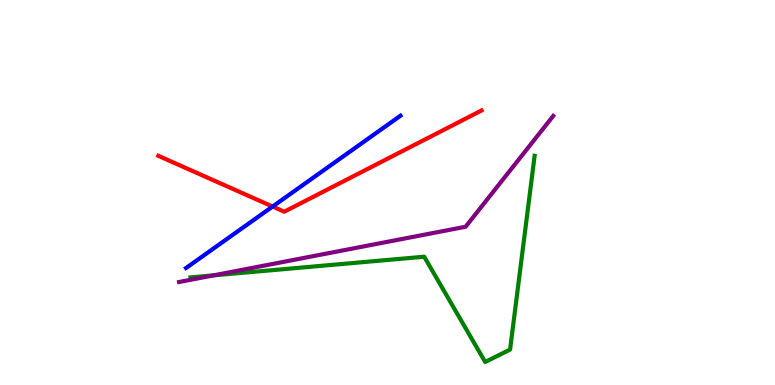[{'lines': ['blue', 'red'], 'intersections': [{'x': 3.52, 'y': 4.64}]}, {'lines': ['green', 'red'], 'intersections': []}, {'lines': ['purple', 'red'], 'intersections': []}, {'lines': ['blue', 'green'], 'intersections': []}, {'lines': ['blue', 'purple'], 'intersections': []}, {'lines': ['green', 'purple'], 'intersections': [{'x': 2.76, 'y': 2.85}]}]